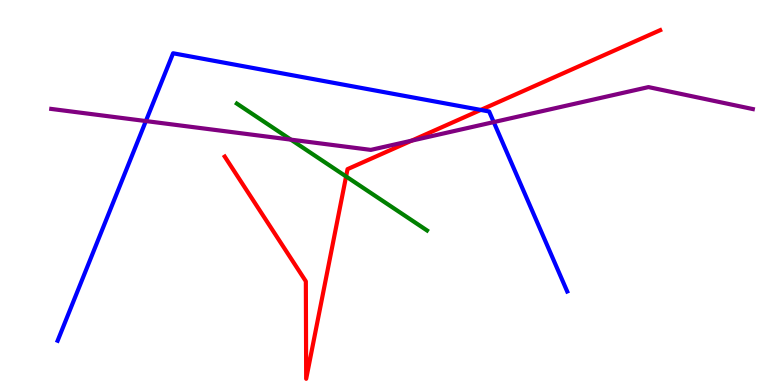[{'lines': ['blue', 'red'], 'intersections': [{'x': 6.2, 'y': 7.14}]}, {'lines': ['green', 'red'], 'intersections': [{'x': 4.47, 'y': 5.42}]}, {'lines': ['purple', 'red'], 'intersections': [{'x': 5.31, 'y': 6.35}]}, {'lines': ['blue', 'green'], 'intersections': []}, {'lines': ['blue', 'purple'], 'intersections': [{'x': 1.88, 'y': 6.86}, {'x': 6.37, 'y': 6.83}]}, {'lines': ['green', 'purple'], 'intersections': [{'x': 3.75, 'y': 6.37}]}]